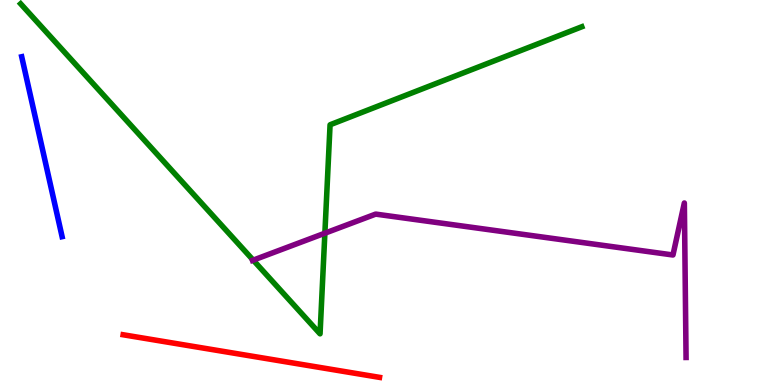[{'lines': ['blue', 'red'], 'intersections': []}, {'lines': ['green', 'red'], 'intersections': []}, {'lines': ['purple', 'red'], 'intersections': []}, {'lines': ['blue', 'green'], 'intersections': []}, {'lines': ['blue', 'purple'], 'intersections': []}, {'lines': ['green', 'purple'], 'intersections': [{'x': 3.27, 'y': 3.24}, {'x': 4.19, 'y': 3.94}]}]